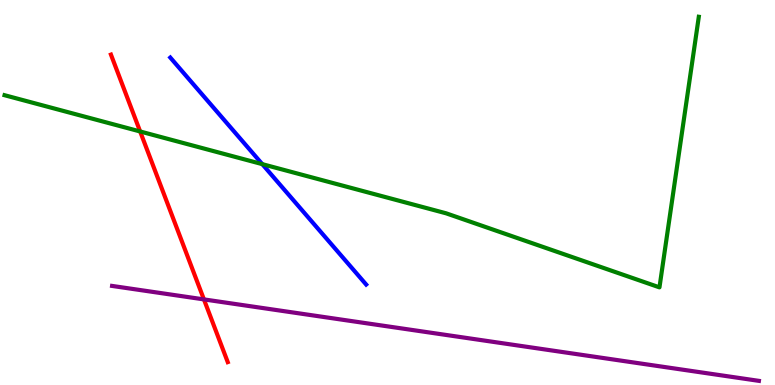[{'lines': ['blue', 'red'], 'intersections': []}, {'lines': ['green', 'red'], 'intersections': [{'x': 1.81, 'y': 6.59}]}, {'lines': ['purple', 'red'], 'intersections': [{'x': 2.63, 'y': 2.22}]}, {'lines': ['blue', 'green'], 'intersections': [{'x': 3.38, 'y': 5.74}]}, {'lines': ['blue', 'purple'], 'intersections': []}, {'lines': ['green', 'purple'], 'intersections': []}]